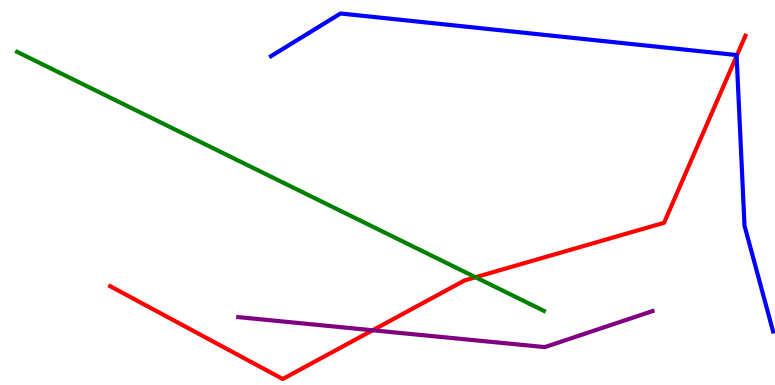[{'lines': ['blue', 'red'], 'intersections': [{'x': 9.5, 'y': 8.55}]}, {'lines': ['green', 'red'], 'intersections': [{'x': 6.14, 'y': 2.8}]}, {'lines': ['purple', 'red'], 'intersections': [{'x': 4.81, 'y': 1.42}]}, {'lines': ['blue', 'green'], 'intersections': []}, {'lines': ['blue', 'purple'], 'intersections': []}, {'lines': ['green', 'purple'], 'intersections': []}]